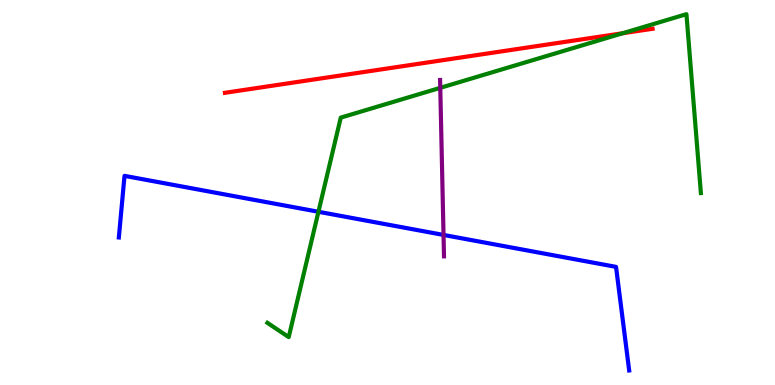[{'lines': ['blue', 'red'], 'intersections': []}, {'lines': ['green', 'red'], 'intersections': [{'x': 8.03, 'y': 9.14}]}, {'lines': ['purple', 'red'], 'intersections': []}, {'lines': ['blue', 'green'], 'intersections': [{'x': 4.11, 'y': 4.5}]}, {'lines': ['blue', 'purple'], 'intersections': [{'x': 5.72, 'y': 3.9}]}, {'lines': ['green', 'purple'], 'intersections': [{'x': 5.68, 'y': 7.72}]}]